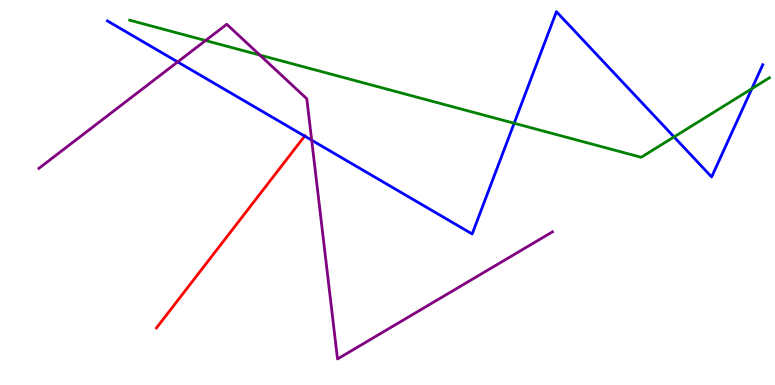[{'lines': ['blue', 'red'], 'intersections': [{'x': 3.93, 'y': 6.46}]}, {'lines': ['green', 'red'], 'intersections': []}, {'lines': ['purple', 'red'], 'intersections': []}, {'lines': ['blue', 'green'], 'intersections': [{'x': 6.63, 'y': 6.8}, {'x': 8.7, 'y': 6.44}, {'x': 9.7, 'y': 7.7}]}, {'lines': ['blue', 'purple'], 'intersections': [{'x': 2.29, 'y': 8.39}, {'x': 4.02, 'y': 6.36}]}, {'lines': ['green', 'purple'], 'intersections': [{'x': 2.65, 'y': 8.95}, {'x': 3.35, 'y': 8.57}]}]